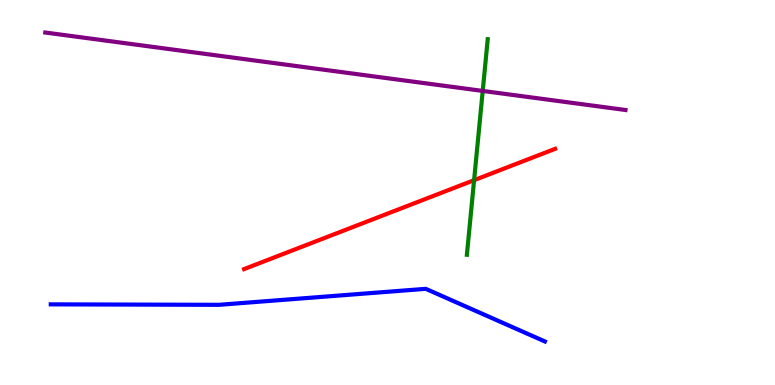[{'lines': ['blue', 'red'], 'intersections': []}, {'lines': ['green', 'red'], 'intersections': [{'x': 6.12, 'y': 5.32}]}, {'lines': ['purple', 'red'], 'intersections': []}, {'lines': ['blue', 'green'], 'intersections': []}, {'lines': ['blue', 'purple'], 'intersections': []}, {'lines': ['green', 'purple'], 'intersections': [{'x': 6.23, 'y': 7.64}]}]